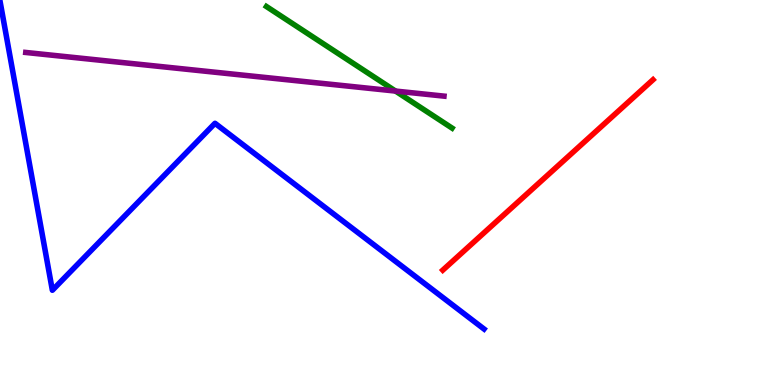[{'lines': ['blue', 'red'], 'intersections': []}, {'lines': ['green', 'red'], 'intersections': []}, {'lines': ['purple', 'red'], 'intersections': []}, {'lines': ['blue', 'green'], 'intersections': []}, {'lines': ['blue', 'purple'], 'intersections': []}, {'lines': ['green', 'purple'], 'intersections': [{'x': 5.1, 'y': 7.63}]}]